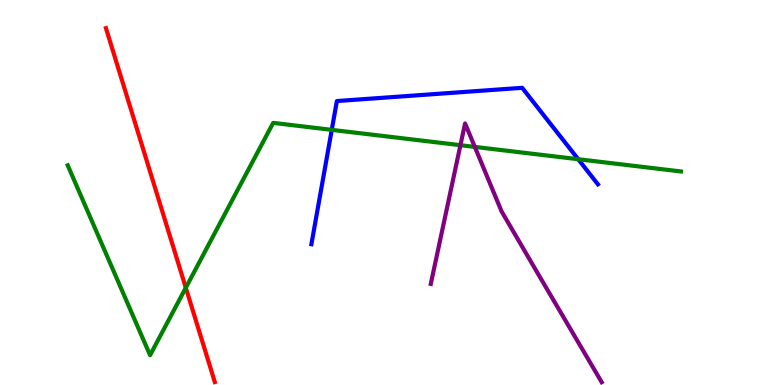[{'lines': ['blue', 'red'], 'intersections': []}, {'lines': ['green', 'red'], 'intersections': [{'x': 2.4, 'y': 2.53}]}, {'lines': ['purple', 'red'], 'intersections': []}, {'lines': ['blue', 'green'], 'intersections': [{'x': 4.28, 'y': 6.63}, {'x': 7.46, 'y': 5.86}]}, {'lines': ['blue', 'purple'], 'intersections': []}, {'lines': ['green', 'purple'], 'intersections': [{'x': 5.94, 'y': 6.23}, {'x': 6.13, 'y': 6.18}]}]